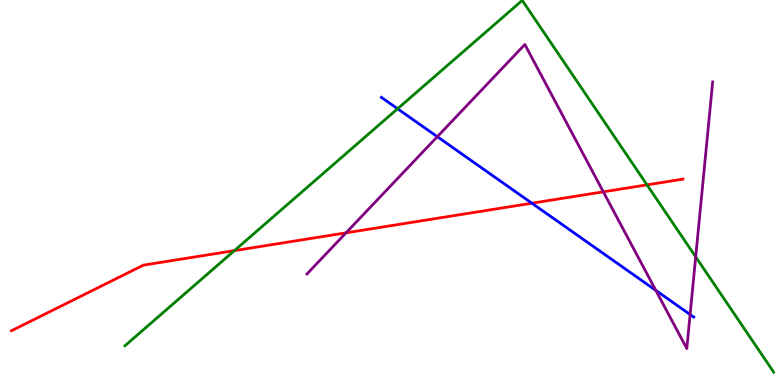[{'lines': ['blue', 'red'], 'intersections': [{'x': 6.86, 'y': 4.72}]}, {'lines': ['green', 'red'], 'intersections': [{'x': 3.02, 'y': 3.49}, {'x': 8.35, 'y': 5.2}]}, {'lines': ['purple', 'red'], 'intersections': [{'x': 4.46, 'y': 3.95}, {'x': 7.78, 'y': 5.02}]}, {'lines': ['blue', 'green'], 'intersections': [{'x': 5.13, 'y': 7.18}]}, {'lines': ['blue', 'purple'], 'intersections': [{'x': 5.64, 'y': 6.45}, {'x': 8.46, 'y': 2.46}, {'x': 8.9, 'y': 1.83}]}, {'lines': ['green', 'purple'], 'intersections': [{'x': 8.98, 'y': 3.33}]}]